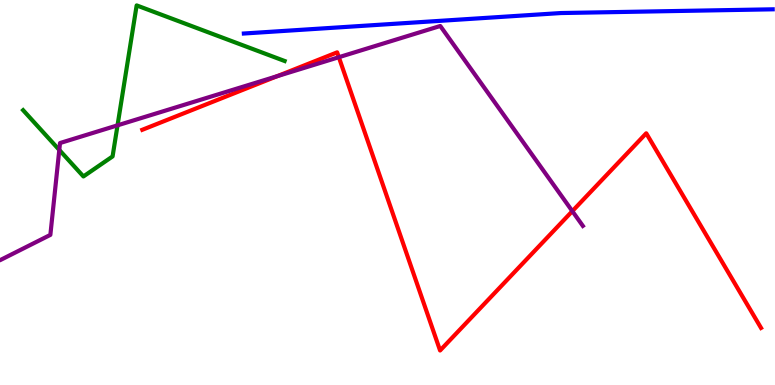[{'lines': ['blue', 'red'], 'intersections': []}, {'lines': ['green', 'red'], 'intersections': []}, {'lines': ['purple', 'red'], 'intersections': [{'x': 3.58, 'y': 8.02}, {'x': 4.37, 'y': 8.51}, {'x': 7.38, 'y': 4.52}]}, {'lines': ['blue', 'green'], 'intersections': []}, {'lines': ['blue', 'purple'], 'intersections': []}, {'lines': ['green', 'purple'], 'intersections': [{'x': 0.765, 'y': 6.11}, {'x': 1.52, 'y': 6.74}]}]